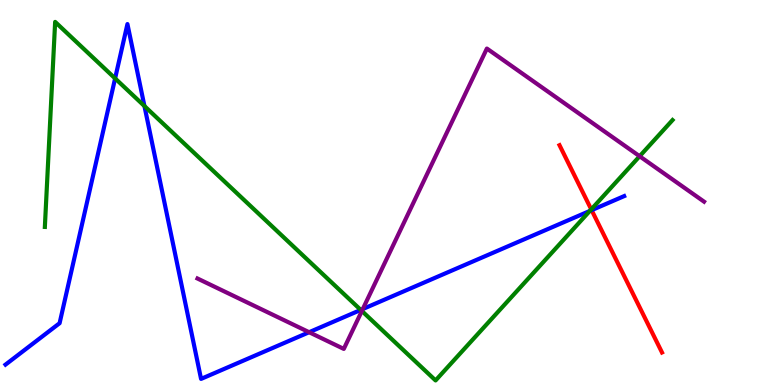[{'lines': ['blue', 'red'], 'intersections': [{'x': 7.63, 'y': 4.54}]}, {'lines': ['green', 'red'], 'intersections': [{'x': 7.63, 'y': 4.56}]}, {'lines': ['purple', 'red'], 'intersections': []}, {'lines': ['blue', 'green'], 'intersections': [{'x': 1.49, 'y': 7.96}, {'x': 1.86, 'y': 7.25}, {'x': 4.65, 'y': 1.95}, {'x': 7.61, 'y': 4.52}]}, {'lines': ['blue', 'purple'], 'intersections': [{'x': 3.99, 'y': 1.37}, {'x': 4.68, 'y': 1.97}]}, {'lines': ['green', 'purple'], 'intersections': [{'x': 4.67, 'y': 1.92}, {'x': 8.25, 'y': 5.94}]}]